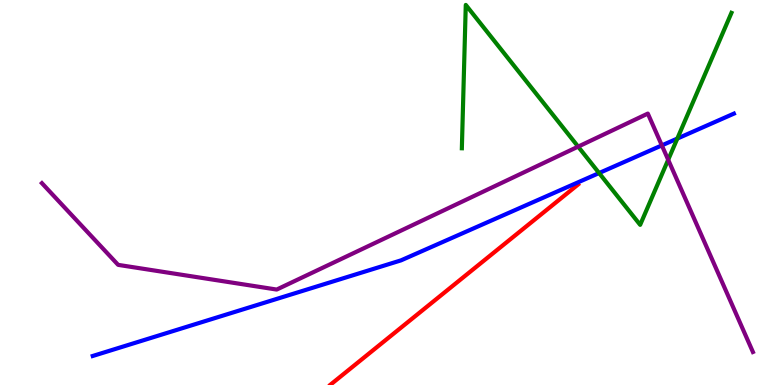[{'lines': ['blue', 'red'], 'intersections': []}, {'lines': ['green', 'red'], 'intersections': []}, {'lines': ['purple', 'red'], 'intersections': []}, {'lines': ['blue', 'green'], 'intersections': [{'x': 7.73, 'y': 5.51}, {'x': 8.74, 'y': 6.4}]}, {'lines': ['blue', 'purple'], 'intersections': [{'x': 8.54, 'y': 6.22}]}, {'lines': ['green', 'purple'], 'intersections': [{'x': 7.46, 'y': 6.19}, {'x': 8.62, 'y': 5.85}]}]